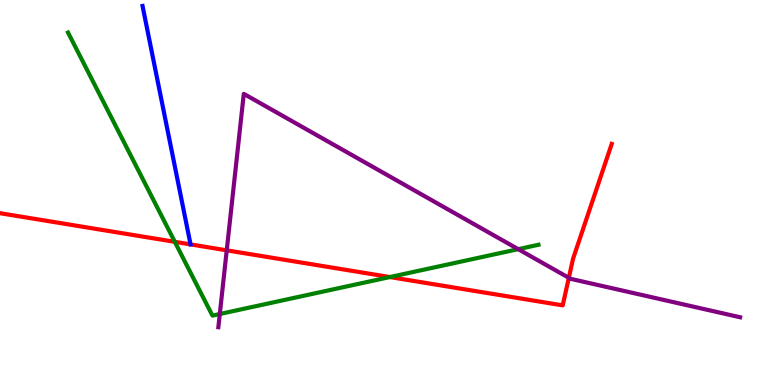[{'lines': ['blue', 'red'], 'intersections': []}, {'lines': ['green', 'red'], 'intersections': [{'x': 2.26, 'y': 3.72}, {'x': 5.03, 'y': 2.8}]}, {'lines': ['purple', 'red'], 'intersections': [{'x': 2.93, 'y': 3.5}, {'x': 7.34, 'y': 2.78}]}, {'lines': ['blue', 'green'], 'intersections': []}, {'lines': ['blue', 'purple'], 'intersections': []}, {'lines': ['green', 'purple'], 'intersections': [{'x': 2.84, 'y': 1.84}, {'x': 6.69, 'y': 3.53}]}]